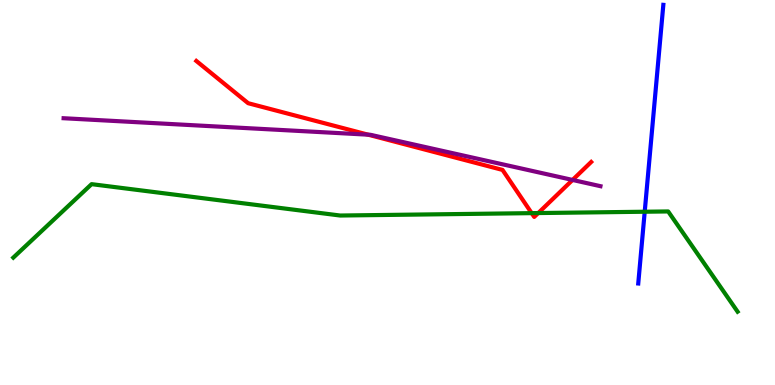[{'lines': ['blue', 'red'], 'intersections': []}, {'lines': ['green', 'red'], 'intersections': [{'x': 6.86, 'y': 4.46}, {'x': 6.94, 'y': 4.47}]}, {'lines': ['purple', 'red'], 'intersections': [{'x': 4.75, 'y': 6.5}, {'x': 7.39, 'y': 5.33}]}, {'lines': ['blue', 'green'], 'intersections': [{'x': 8.32, 'y': 4.5}]}, {'lines': ['blue', 'purple'], 'intersections': []}, {'lines': ['green', 'purple'], 'intersections': []}]